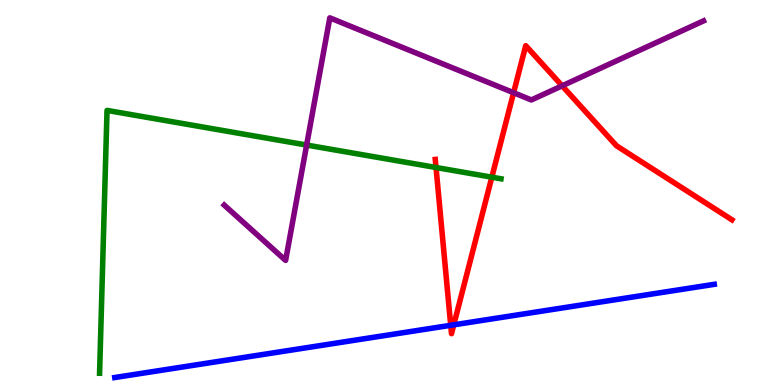[{'lines': ['blue', 'red'], 'intersections': [{'x': 5.82, 'y': 1.55}, {'x': 5.86, 'y': 1.56}]}, {'lines': ['green', 'red'], 'intersections': [{'x': 5.63, 'y': 5.65}, {'x': 6.35, 'y': 5.4}]}, {'lines': ['purple', 'red'], 'intersections': [{'x': 6.63, 'y': 7.59}, {'x': 7.25, 'y': 7.77}]}, {'lines': ['blue', 'green'], 'intersections': []}, {'lines': ['blue', 'purple'], 'intersections': []}, {'lines': ['green', 'purple'], 'intersections': [{'x': 3.96, 'y': 6.23}]}]